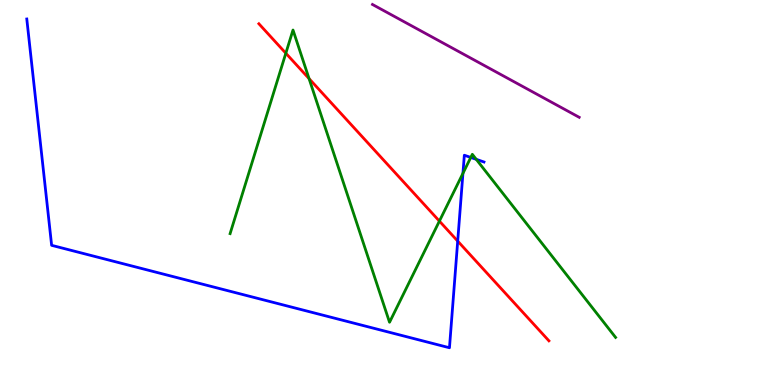[{'lines': ['blue', 'red'], 'intersections': [{'x': 5.91, 'y': 3.74}]}, {'lines': ['green', 'red'], 'intersections': [{'x': 3.69, 'y': 8.62}, {'x': 3.99, 'y': 7.96}, {'x': 5.67, 'y': 4.26}]}, {'lines': ['purple', 'red'], 'intersections': []}, {'lines': ['blue', 'green'], 'intersections': [{'x': 5.97, 'y': 5.5}, {'x': 6.07, 'y': 5.91}, {'x': 6.15, 'y': 5.86}]}, {'lines': ['blue', 'purple'], 'intersections': []}, {'lines': ['green', 'purple'], 'intersections': []}]